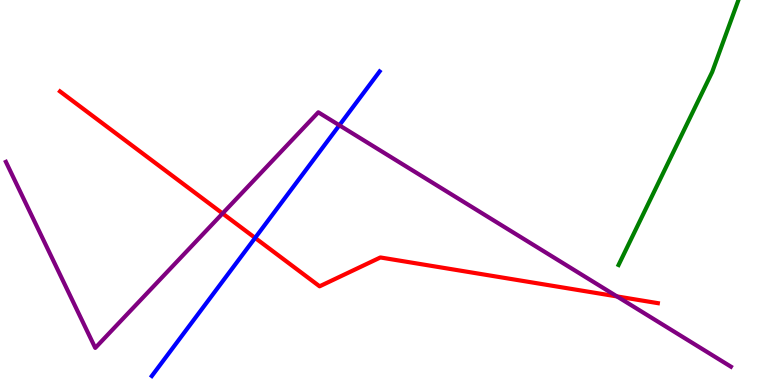[{'lines': ['blue', 'red'], 'intersections': [{'x': 3.29, 'y': 3.82}]}, {'lines': ['green', 'red'], 'intersections': []}, {'lines': ['purple', 'red'], 'intersections': [{'x': 2.87, 'y': 4.46}, {'x': 7.96, 'y': 2.3}]}, {'lines': ['blue', 'green'], 'intersections': []}, {'lines': ['blue', 'purple'], 'intersections': [{'x': 4.38, 'y': 6.75}]}, {'lines': ['green', 'purple'], 'intersections': []}]